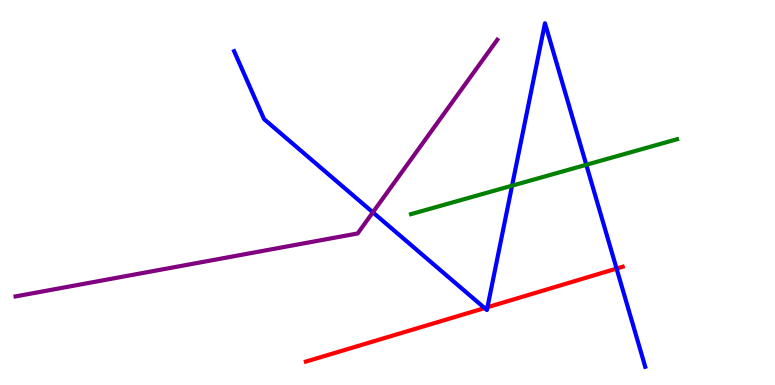[{'lines': ['blue', 'red'], 'intersections': [{'x': 6.25, 'y': 2.0}, {'x': 6.29, 'y': 2.02}, {'x': 7.96, 'y': 3.02}]}, {'lines': ['green', 'red'], 'intersections': []}, {'lines': ['purple', 'red'], 'intersections': []}, {'lines': ['blue', 'green'], 'intersections': [{'x': 6.61, 'y': 5.18}, {'x': 7.56, 'y': 5.72}]}, {'lines': ['blue', 'purple'], 'intersections': [{'x': 4.81, 'y': 4.48}]}, {'lines': ['green', 'purple'], 'intersections': []}]